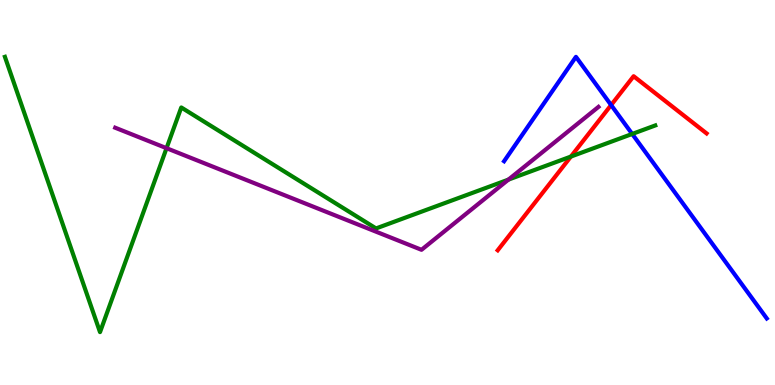[{'lines': ['blue', 'red'], 'intersections': [{'x': 7.89, 'y': 7.27}]}, {'lines': ['green', 'red'], 'intersections': [{'x': 7.37, 'y': 5.93}]}, {'lines': ['purple', 'red'], 'intersections': []}, {'lines': ['blue', 'green'], 'intersections': [{'x': 8.16, 'y': 6.52}]}, {'lines': ['blue', 'purple'], 'intersections': []}, {'lines': ['green', 'purple'], 'intersections': [{'x': 2.15, 'y': 6.15}, {'x': 6.56, 'y': 5.33}]}]